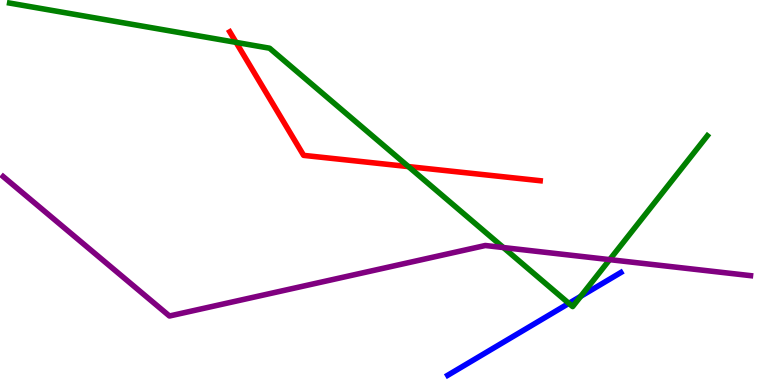[{'lines': ['blue', 'red'], 'intersections': []}, {'lines': ['green', 'red'], 'intersections': [{'x': 3.05, 'y': 8.9}, {'x': 5.27, 'y': 5.67}]}, {'lines': ['purple', 'red'], 'intersections': []}, {'lines': ['blue', 'green'], 'intersections': [{'x': 7.34, 'y': 2.12}, {'x': 7.49, 'y': 2.3}]}, {'lines': ['blue', 'purple'], 'intersections': []}, {'lines': ['green', 'purple'], 'intersections': [{'x': 6.5, 'y': 3.57}, {'x': 7.87, 'y': 3.26}]}]